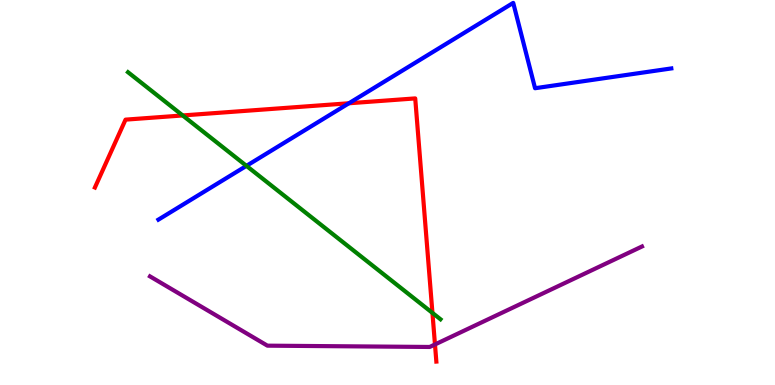[{'lines': ['blue', 'red'], 'intersections': [{'x': 4.5, 'y': 7.32}]}, {'lines': ['green', 'red'], 'intersections': [{'x': 2.36, 'y': 7.0}, {'x': 5.58, 'y': 1.87}]}, {'lines': ['purple', 'red'], 'intersections': [{'x': 5.61, 'y': 1.05}]}, {'lines': ['blue', 'green'], 'intersections': [{'x': 3.18, 'y': 5.69}]}, {'lines': ['blue', 'purple'], 'intersections': []}, {'lines': ['green', 'purple'], 'intersections': []}]